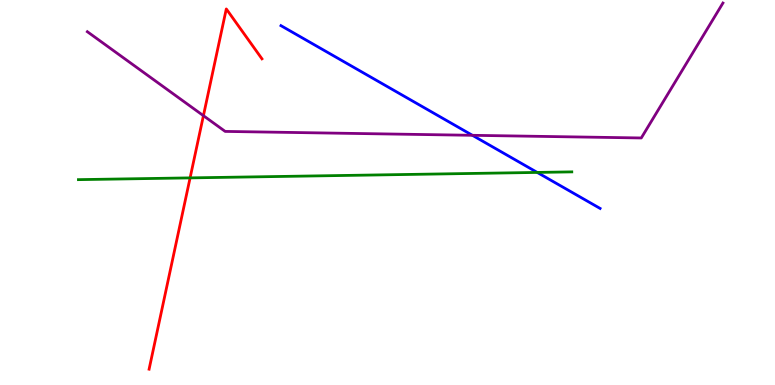[{'lines': ['blue', 'red'], 'intersections': []}, {'lines': ['green', 'red'], 'intersections': [{'x': 2.45, 'y': 5.38}]}, {'lines': ['purple', 'red'], 'intersections': [{'x': 2.62, 'y': 7.0}]}, {'lines': ['blue', 'green'], 'intersections': [{'x': 6.93, 'y': 5.52}]}, {'lines': ['blue', 'purple'], 'intersections': [{'x': 6.1, 'y': 6.49}]}, {'lines': ['green', 'purple'], 'intersections': []}]